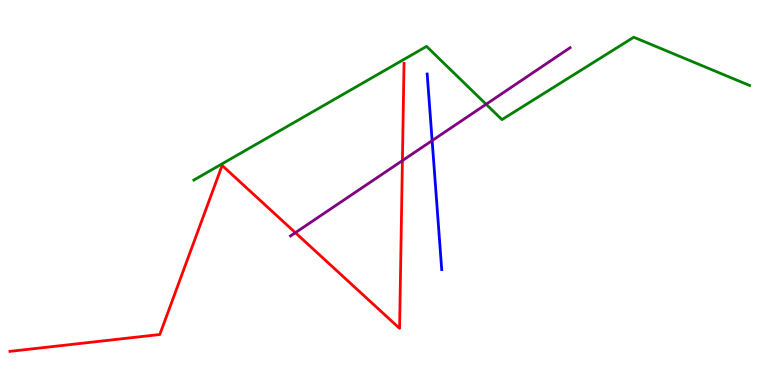[{'lines': ['blue', 'red'], 'intersections': []}, {'lines': ['green', 'red'], 'intersections': []}, {'lines': ['purple', 'red'], 'intersections': [{'x': 3.81, 'y': 3.96}, {'x': 5.19, 'y': 5.83}]}, {'lines': ['blue', 'green'], 'intersections': []}, {'lines': ['blue', 'purple'], 'intersections': [{'x': 5.58, 'y': 6.35}]}, {'lines': ['green', 'purple'], 'intersections': [{'x': 6.27, 'y': 7.29}]}]